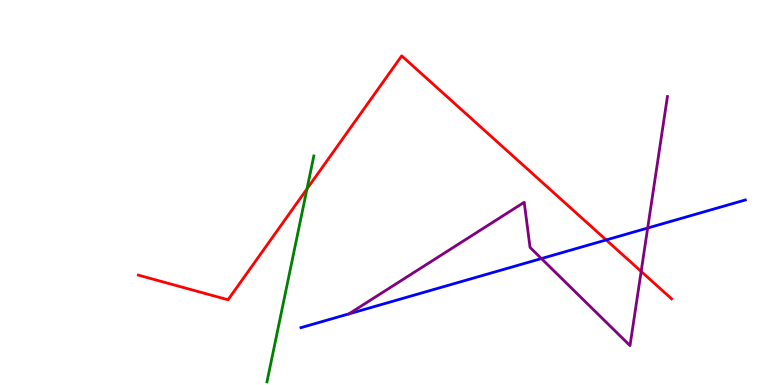[{'lines': ['blue', 'red'], 'intersections': [{'x': 7.82, 'y': 3.77}]}, {'lines': ['green', 'red'], 'intersections': [{'x': 3.96, 'y': 5.09}]}, {'lines': ['purple', 'red'], 'intersections': [{'x': 8.27, 'y': 2.95}]}, {'lines': ['blue', 'green'], 'intersections': []}, {'lines': ['blue', 'purple'], 'intersections': [{'x': 4.5, 'y': 1.85}, {'x': 6.99, 'y': 3.28}, {'x': 8.36, 'y': 4.08}]}, {'lines': ['green', 'purple'], 'intersections': []}]